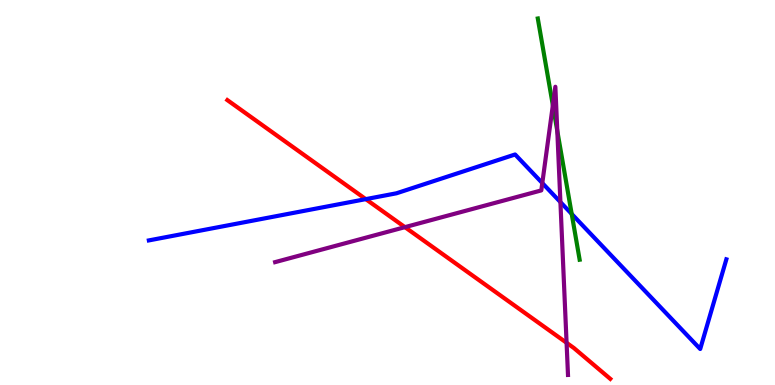[{'lines': ['blue', 'red'], 'intersections': [{'x': 4.72, 'y': 4.83}]}, {'lines': ['green', 'red'], 'intersections': []}, {'lines': ['purple', 'red'], 'intersections': [{'x': 5.23, 'y': 4.1}, {'x': 7.31, 'y': 1.1}]}, {'lines': ['blue', 'green'], 'intersections': [{'x': 7.38, 'y': 4.44}]}, {'lines': ['blue', 'purple'], 'intersections': [{'x': 7.0, 'y': 5.25}, {'x': 7.23, 'y': 4.75}]}, {'lines': ['green', 'purple'], 'intersections': [{'x': 7.13, 'y': 7.27}, {'x': 7.19, 'y': 6.6}]}]